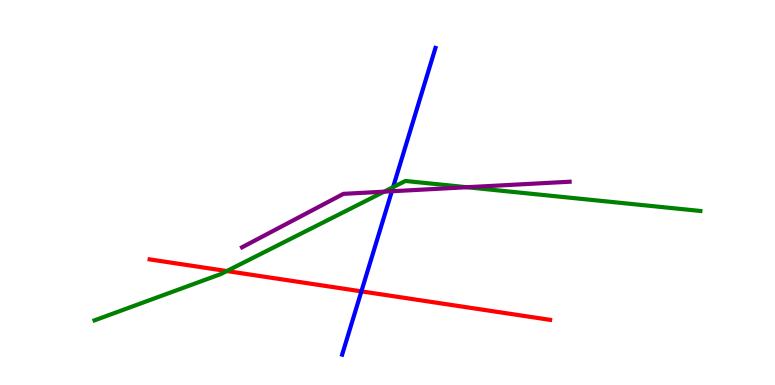[{'lines': ['blue', 'red'], 'intersections': [{'x': 4.66, 'y': 2.43}]}, {'lines': ['green', 'red'], 'intersections': [{'x': 2.93, 'y': 2.96}]}, {'lines': ['purple', 'red'], 'intersections': []}, {'lines': ['blue', 'green'], 'intersections': [{'x': 5.07, 'y': 5.14}]}, {'lines': ['blue', 'purple'], 'intersections': [{'x': 5.06, 'y': 5.03}]}, {'lines': ['green', 'purple'], 'intersections': [{'x': 4.96, 'y': 5.02}, {'x': 6.02, 'y': 5.14}]}]